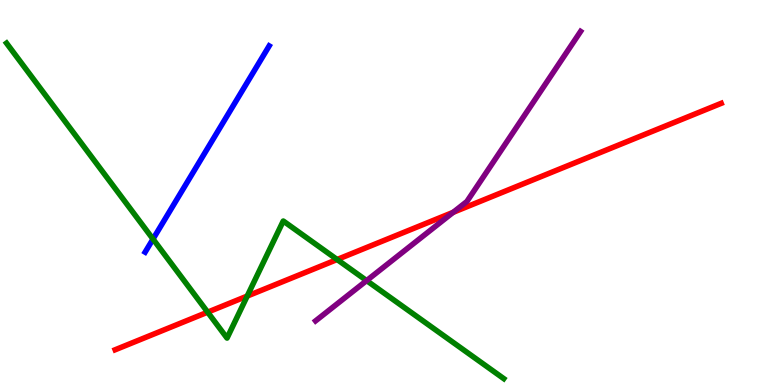[{'lines': ['blue', 'red'], 'intersections': []}, {'lines': ['green', 'red'], 'intersections': [{'x': 2.68, 'y': 1.89}, {'x': 3.19, 'y': 2.31}, {'x': 4.35, 'y': 3.26}]}, {'lines': ['purple', 'red'], 'intersections': [{'x': 5.85, 'y': 4.48}]}, {'lines': ['blue', 'green'], 'intersections': [{'x': 1.97, 'y': 3.79}]}, {'lines': ['blue', 'purple'], 'intersections': []}, {'lines': ['green', 'purple'], 'intersections': [{'x': 4.73, 'y': 2.71}]}]